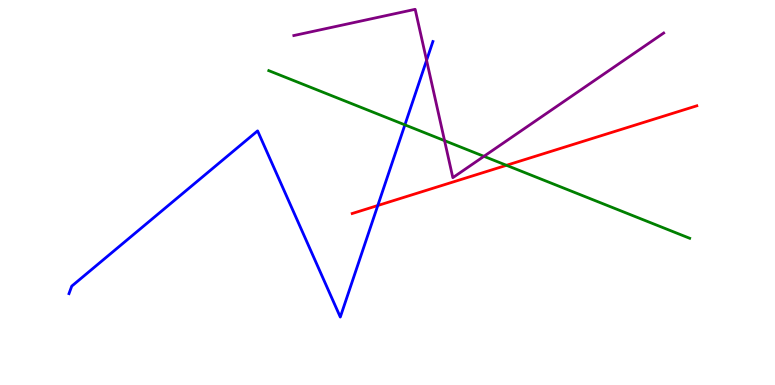[{'lines': ['blue', 'red'], 'intersections': [{'x': 4.87, 'y': 4.66}]}, {'lines': ['green', 'red'], 'intersections': [{'x': 6.53, 'y': 5.71}]}, {'lines': ['purple', 'red'], 'intersections': []}, {'lines': ['blue', 'green'], 'intersections': [{'x': 5.22, 'y': 6.76}]}, {'lines': ['blue', 'purple'], 'intersections': [{'x': 5.5, 'y': 8.43}]}, {'lines': ['green', 'purple'], 'intersections': [{'x': 5.74, 'y': 6.35}, {'x': 6.24, 'y': 5.94}]}]